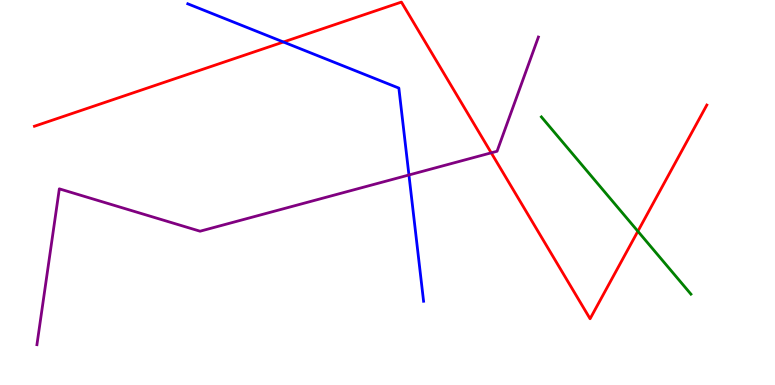[{'lines': ['blue', 'red'], 'intersections': [{'x': 3.66, 'y': 8.91}]}, {'lines': ['green', 'red'], 'intersections': [{'x': 8.23, 'y': 3.99}]}, {'lines': ['purple', 'red'], 'intersections': [{'x': 6.34, 'y': 6.03}]}, {'lines': ['blue', 'green'], 'intersections': []}, {'lines': ['blue', 'purple'], 'intersections': [{'x': 5.28, 'y': 5.45}]}, {'lines': ['green', 'purple'], 'intersections': []}]